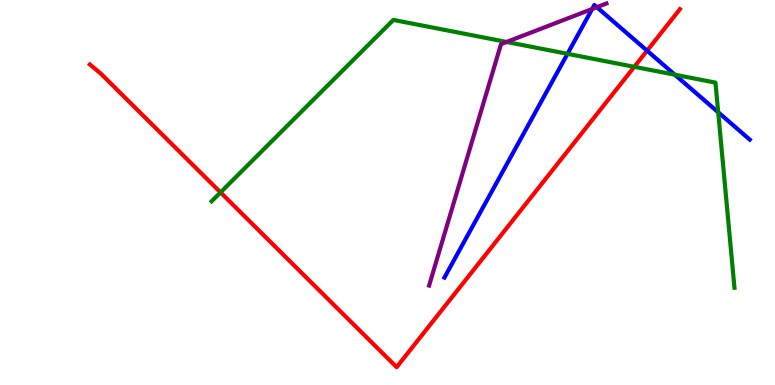[{'lines': ['blue', 'red'], 'intersections': [{'x': 8.35, 'y': 8.68}]}, {'lines': ['green', 'red'], 'intersections': [{'x': 2.85, 'y': 5.0}, {'x': 8.18, 'y': 8.26}]}, {'lines': ['purple', 'red'], 'intersections': []}, {'lines': ['blue', 'green'], 'intersections': [{'x': 7.32, 'y': 8.6}, {'x': 8.71, 'y': 8.06}, {'x': 9.27, 'y': 7.08}]}, {'lines': ['blue', 'purple'], 'intersections': [{'x': 7.64, 'y': 9.77}, {'x': 7.7, 'y': 9.81}]}, {'lines': ['green', 'purple'], 'intersections': [{'x': 6.54, 'y': 8.91}]}]